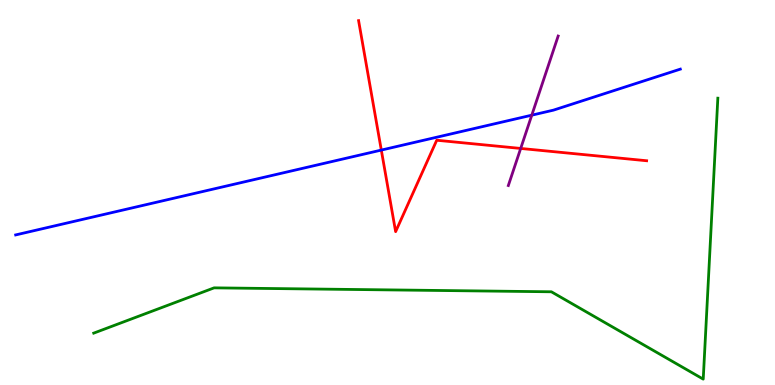[{'lines': ['blue', 'red'], 'intersections': [{'x': 4.92, 'y': 6.1}]}, {'lines': ['green', 'red'], 'intersections': []}, {'lines': ['purple', 'red'], 'intersections': [{'x': 6.72, 'y': 6.14}]}, {'lines': ['blue', 'green'], 'intersections': []}, {'lines': ['blue', 'purple'], 'intersections': [{'x': 6.86, 'y': 7.01}]}, {'lines': ['green', 'purple'], 'intersections': []}]